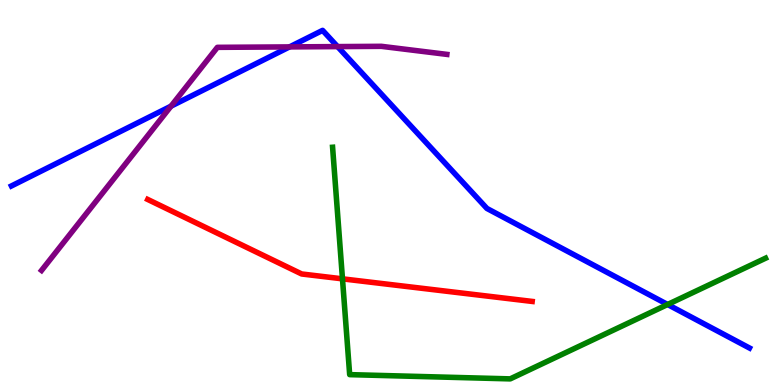[{'lines': ['blue', 'red'], 'intersections': []}, {'lines': ['green', 'red'], 'intersections': [{'x': 4.42, 'y': 2.76}]}, {'lines': ['purple', 'red'], 'intersections': []}, {'lines': ['blue', 'green'], 'intersections': [{'x': 8.61, 'y': 2.09}]}, {'lines': ['blue', 'purple'], 'intersections': [{'x': 2.21, 'y': 7.24}, {'x': 3.74, 'y': 8.78}, {'x': 4.36, 'y': 8.79}]}, {'lines': ['green', 'purple'], 'intersections': []}]